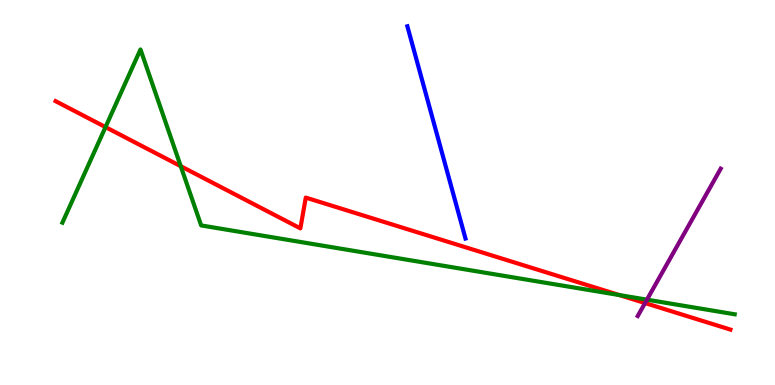[{'lines': ['blue', 'red'], 'intersections': []}, {'lines': ['green', 'red'], 'intersections': [{'x': 1.36, 'y': 6.7}, {'x': 2.33, 'y': 5.68}, {'x': 7.99, 'y': 2.34}]}, {'lines': ['purple', 'red'], 'intersections': [{'x': 8.32, 'y': 2.13}]}, {'lines': ['blue', 'green'], 'intersections': []}, {'lines': ['blue', 'purple'], 'intersections': []}, {'lines': ['green', 'purple'], 'intersections': [{'x': 8.35, 'y': 2.22}]}]